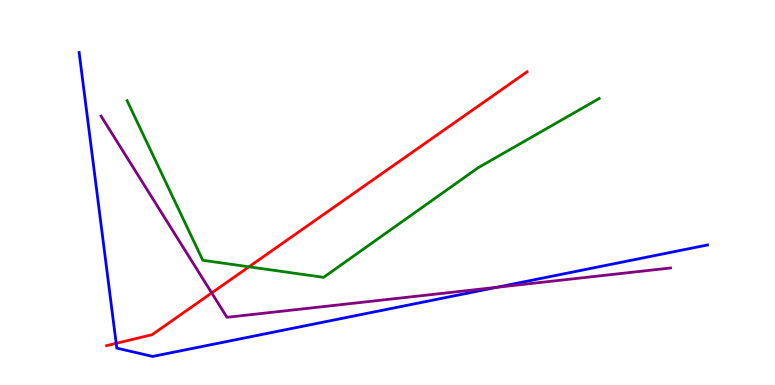[{'lines': ['blue', 'red'], 'intersections': [{'x': 1.5, 'y': 1.08}]}, {'lines': ['green', 'red'], 'intersections': [{'x': 3.21, 'y': 3.07}]}, {'lines': ['purple', 'red'], 'intersections': [{'x': 2.73, 'y': 2.39}]}, {'lines': ['blue', 'green'], 'intersections': []}, {'lines': ['blue', 'purple'], 'intersections': [{'x': 6.41, 'y': 2.54}]}, {'lines': ['green', 'purple'], 'intersections': []}]